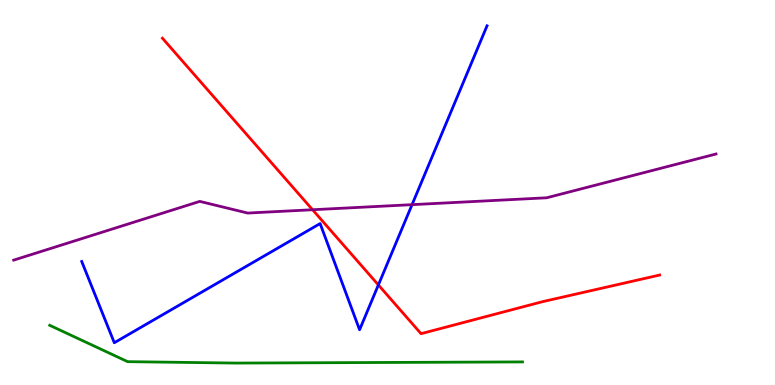[{'lines': ['blue', 'red'], 'intersections': [{'x': 4.88, 'y': 2.6}]}, {'lines': ['green', 'red'], 'intersections': []}, {'lines': ['purple', 'red'], 'intersections': [{'x': 4.03, 'y': 4.55}]}, {'lines': ['blue', 'green'], 'intersections': []}, {'lines': ['blue', 'purple'], 'intersections': [{'x': 5.32, 'y': 4.68}]}, {'lines': ['green', 'purple'], 'intersections': []}]